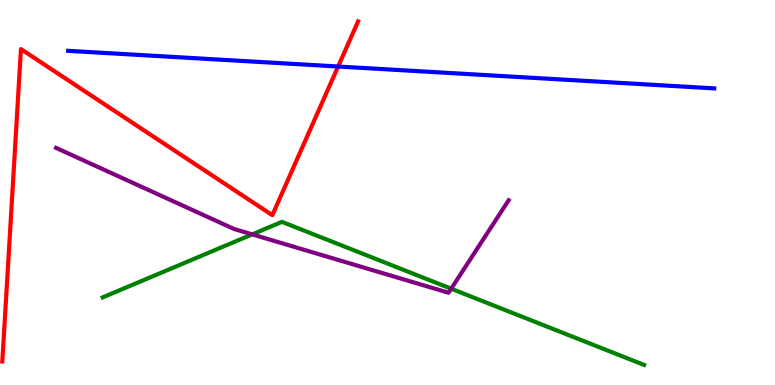[{'lines': ['blue', 'red'], 'intersections': [{'x': 4.36, 'y': 8.27}]}, {'lines': ['green', 'red'], 'intersections': []}, {'lines': ['purple', 'red'], 'intersections': []}, {'lines': ['blue', 'green'], 'intersections': []}, {'lines': ['blue', 'purple'], 'intersections': []}, {'lines': ['green', 'purple'], 'intersections': [{'x': 3.25, 'y': 3.91}, {'x': 5.82, 'y': 2.5}]}]